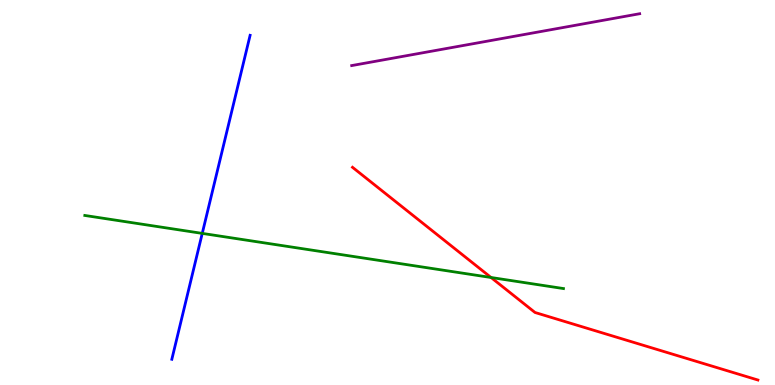[{'lines': ['blue', 'red'], 'intersections': []}, {'lines': ['green', 'red'], 'intersections': [{'x': 6.34, 'y': 2.79}]}, {'lines': ['purple', 'red'], 'intersections': []}, {'lines': ['blue', 'green'], 'intersections': [{'x': 2.61, 'y': 3.94}]}, {'lines': ['blue', 'purple'], 'intersections': []}, {'lines': ['green', 'purple'], 'intersections': []}]